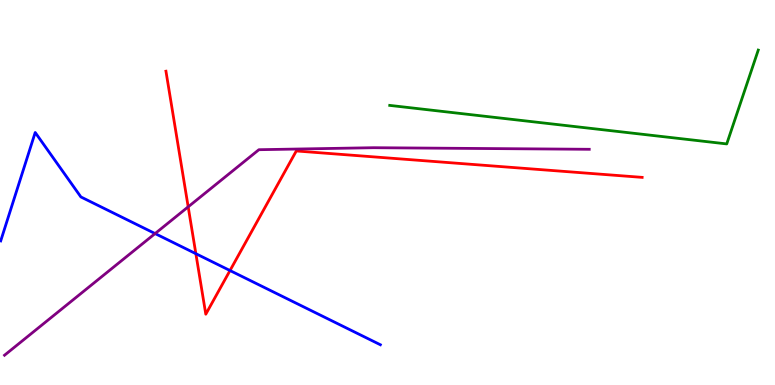[{'lines': ['blue', 'red'], 'intersections': [{'x': 2.53, 'y': 3.41}, {'x': 2.97, 'y': 2.97}]}, {'lines': ['green', 'red'], 'intersections': []}, {'lines': ['purple', 'red'], 'intersections': [{'x': 2.43, 'y': 4.63}]}, {'lines': ['blue', 'green'], 'intersections': []}, {'lines': ['blue', 'purple'], 'intersections': [{'x': 2.0, 'y': 3.93}]}, {'lines': ['green', 'purple'], 'intersections': []}]